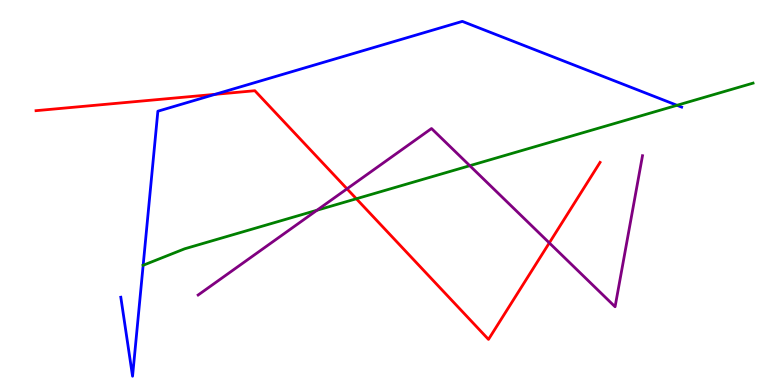[{'lines': ['blue', 'red'], 'intersections': [{'x': 2.77, 'y': 7.55}]}, {'lines': ['green', 'red'], 'intersections': [{'x': 4.6, 'y': 4.84}]}, {'lines': ['purple', 'red'], 'intersections': [{'x': 4.48, 'y': 5.1}, {'x': 7.09, 'y': 3.69}]}, {'lines': ['blue', 'green'], 'intersections': [{'x': 1.85, 'y': 3.11}, {'x': 8.74, 'y': 7.27}]}, {'lines': ['blue', 'purple'], 'intersections': []}, {'lines': ['green', 'purple'], 'intersections': [{'x': 4.09, 'y': 4.54}, {'x': 6.06, 'y': 5.7}]}]